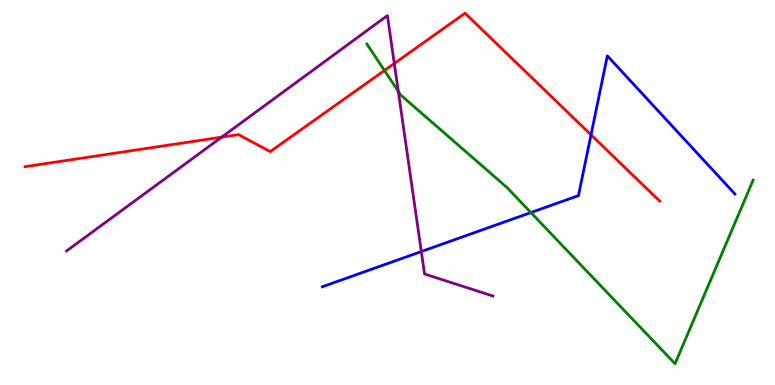[{'lines': ['blue', 'red'], 'intersections': [{'x': 7.63, 'y': 6.5}]}, {'lines': ['green', 'red'], 'intersections': [{'x': 4.96, 'y': 8.17}]}, {'lines': ['purple', 'red'], 'intersections': [{'x': 2.86, 'y': 6.44}, {'x': 5.09, 'y': 8.35}]}, {'lines': ['blue', 'green'], 'intersections': [{'x': 6.85, 'y': 4.48}]}, {'lines': ['blue', 'purple'], 'intersections': [{'x': 5.44, 'y': 3.47}]}, {'lines': ['green', 'purple'], 'intersections': [{'x': 5.14, 'y': 7.63}]}]